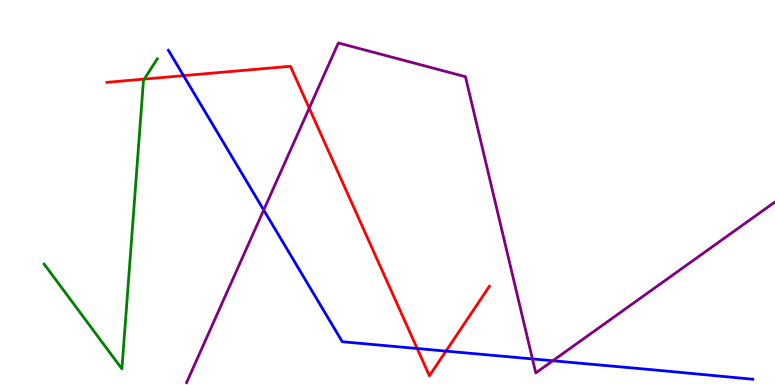[{'lines': ['blue', 'red'], 'intersections': [{'x': 2.37, 'y': 8.04}, {'x': 5.38, 'y': 0.948}, {'x': 5.75, 'y': 0.88}]}, {'lines': ['green', 'red'], 'intersections': [{'x': 1.86, 'y': 7.95}]}, {'lines': ['purple', 'red'], 'intersections': [{'x': 3.99, 'y': 7.19}]}, {'lines': ['blue', 'green'], 'intersections': []}, {'lines': ['blue', 'purple'], 'intersections': [{'x': 3.4, 'y': 4.55}, {'x': 6.87, 'y': 0.677}, {'x': 7.13, 'y': 0.63}]}, {'lines': ['green', 'purple'], 'intersections': []}]